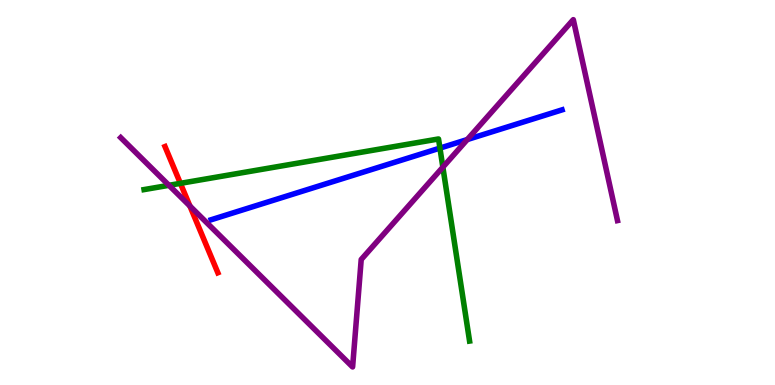[{'lines': ['blue', 'red'], 'intersections': []}, {'lines': ['green', 'red'], 'intersections': [{'x': 2.33, 'y': 5.24}]}, {'lines': ['purple', 'red'], 'intersections': [{'x': 2.45, 'y': 4.65}]}, {'lines': ['blue', 'green'], 'intersections': [{'x': 5.68, 'y': 6.15}]}, {'lines': ['blue', 'purple'], 'intersections': [{'x': 6.03, 'y': 6.38}]}, {'lines': ['green', 'purple'], 'intersections': [{'x': 2.18, 'y': 5.19}, {'x': 5.71, 'y': 5.66}]}]